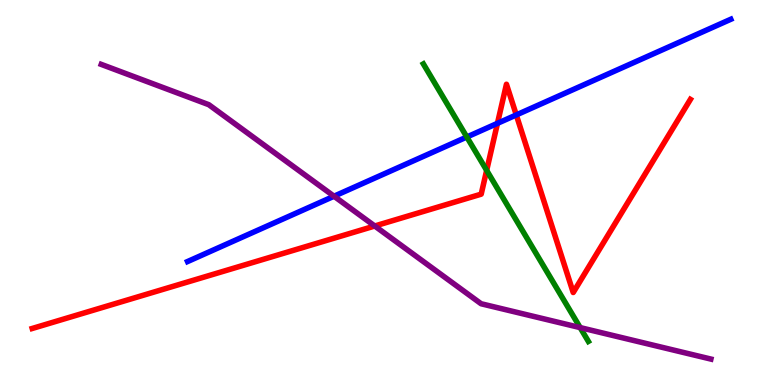[{'lines': ['blue', 'red'], 'intersections': [{'x': 6.42, 'y': 6.8}, {'x': 6.66, 'y': 7.01}]}, {'lines': ['green', 'red'], 'intersections': [{'x': 6.28, 'y': 5.57}]}, {'lines': ['purple', 'red'], 'intersections': [{'x': 4.84, 'y': 4.13}]}, {'lines': ['blue', 'green'], 'intersections': [{'x': 6.02, 'y': 6.44}]}, {'lines': ['blue', 'purple'], 'intersections': [{'x': 4.31, 'y': 4.9}]}, {'lines': ['green', 'purple'], 'intersections': [{'x': 7.49, 'y': 1.49}]}]